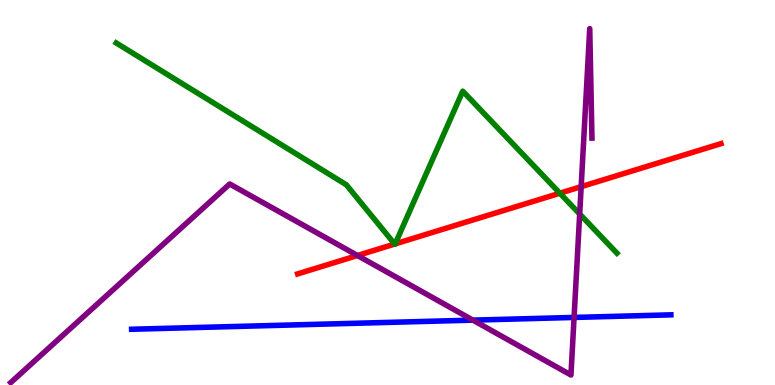[{'lines': ['blue', 'red'], 'intersections': []}, {'lines': ['green', 'red'], 'intersections': [{'x': 5.09, 'y': 3.66}, {'x': 5.1, 'y': 3.67}, {'x': 7.22, 'y': 4.98}]}, {'lines': ['purple', 'red'], 'intersections': [{'x': 4.61, 'y': 3.36}, {'x': 7.5, 'y': 5.15}]}, {'lines': ['blue', 'green'], 'intersections': []}, {'lines': ['blue', 'purple'], 'intersections': [{'x': 6.1, 'y': 1.68}, {'x': 7.41, 'y': 1.75}]}, {'lines': ['green', 'purple'], 'intersections': [{'x': 7.48, 'y': 4.44}]}]